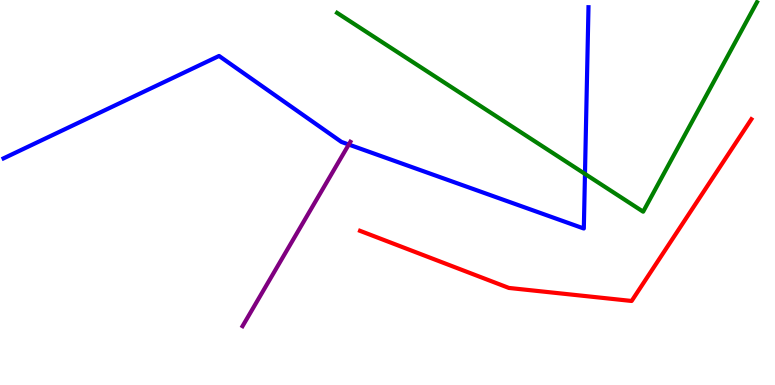[{'lines': ['blue', 'red'], 'intersections': []}, {'lines': ['green', 'red'], 'intersections': []}, {'lines': ['purple', 'red'], 'intersections': []}, {'lines': ['blue', 'green'], 'intersections': [{'x': 7.55, 'y': 5.48}]}, {'lines': ['blue', 'purple'], 'intersections': [{'x': 4.5, 'y': 6.25}]}, {'lines': ['green', 'purple'], 'intersections': []}]